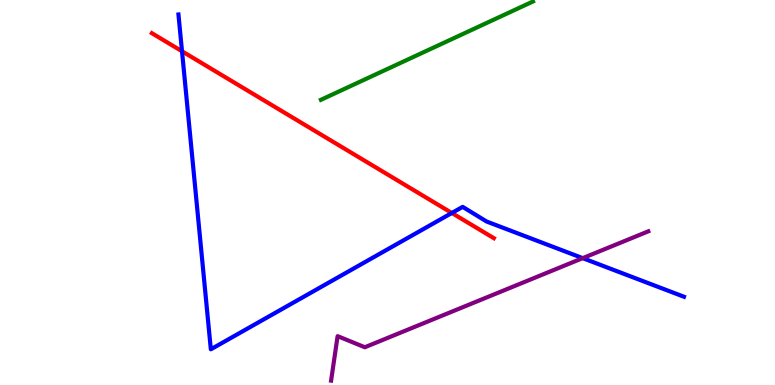[{'lines': ['blue', 'red'], 'intersections': [{'x': 2.35, 'y': 8.67}, {'x': 5.83, 'y': 4.47}]}, {'lines': ['green', 'red'], 'intersections': []}, {'lines': ['purple', 'red'], 'intersections': []}, {'lines': ['blue', 'green'], 'intersections': []}, {'lines': ['blue', 'purple'], 'intersections': [{'x': 7.52, 'y': 3.29}]}, {'lines': ['green', 'purple'], 'intersections': []}]